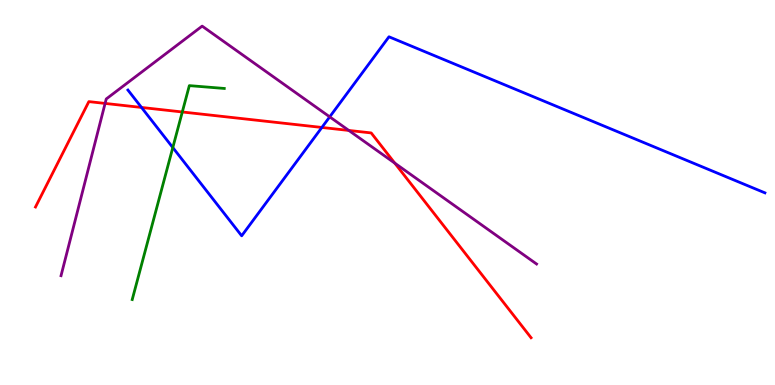[{'lines': ['blue', 'red'], 'intersections': [{'x': 1.83, 'y': 7.21}, {'x': 4.15, 'y': 6.69}]}, {'lines': ['green', 'red'], 'intersections': [{'x': 2.35, 'y': 7.09}]}, {'lines': ['purple', 'red'], 'intersections': [{'x': 1.36, 'y': 7.31}, {'x': 4.5, 'y': 6.61}, {'x': 5.09, 'y': 5.76}]}, {'lines': ['blue', 'green'], 'intersections': [{'x': 2.23, 'y': 6.17}]}, {'lines': ['blue', 'purple'], 'intersections': [{'x': 4.25, 'y': 6.96}]}, {'lines': ['green', 'purple'], 'intersections': []}]